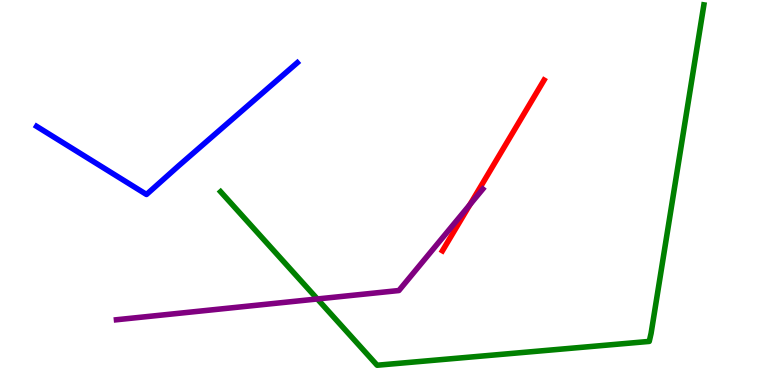[{'lines': ['blue', 'red'], 'intersections': []}, {'lines': ['green', 'red'], 'intersections': []}, {'lines': ['purple', 'red'], 'intersections': [{'x': 6.06, 'y': 4.69}]}, {'lines': ['blue', 'green'], 'intersections': []}, {'lines': ['blue', 'purple'], 'intersections': []}, {'lines': ['green', 'purple'], 'intersections': [{'x': 4.09, 'y': 2.23}]}]